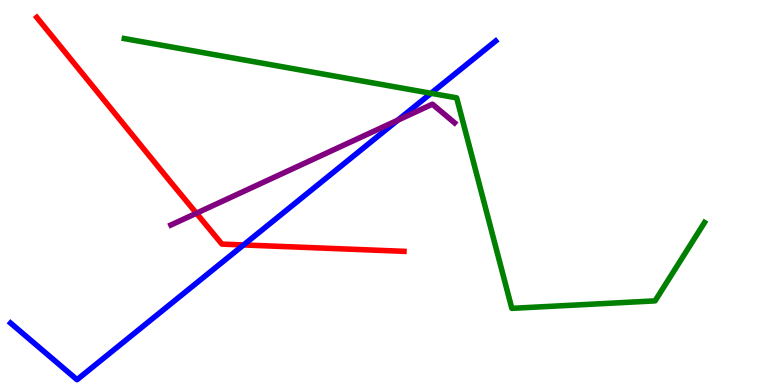[{'lines': ['blue', 'red'], 'intersections': [{'x': 3.14, 'y': 3.64}]}, {'lines': ['green', 'red'], 'intersections': []}, {'lines': ['purple', 'red'], 'intersections': [{'x': 2.53, 'y': 4.46}]}, {'lines': ['blue', 'green'], 'intersections': [{'x': 5.56, 'y': 7.58}]}, {'lines': ['blue', 'purple'], 'intersections': [{'x': 5.13, 'y': 6.88}]}, {'lines': ['green', 'purple'], 'intersections': []}]